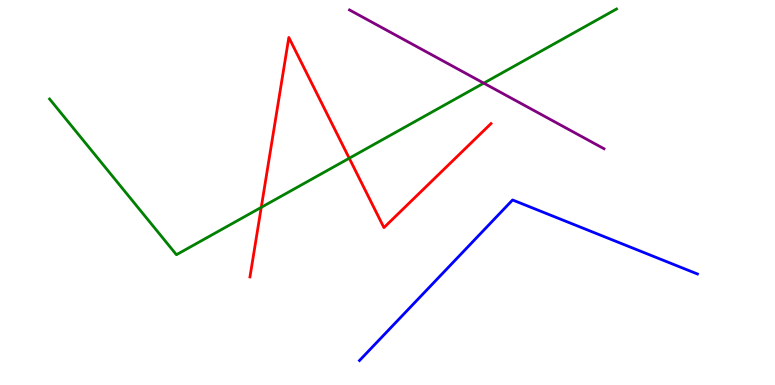[{'lines': ['blue', 'red'], 'intersections': []}, {'lines': ['green', 'red'], 'intersections': [{'x': 3.37, 'y': 4.61}, {'x': 4.51, 'y': 5.89}]}, {'lines': ['purple', 'red'], 'intersections': []}, {'lines': ['blue', 'green'], 'intersections': []}, {'lines': ['blue', 'purple'], 'intersections': []}, {'lines': ['green', 'purple'], 'intersections': [{'x': 6.24, 'y': 7.84}]}]